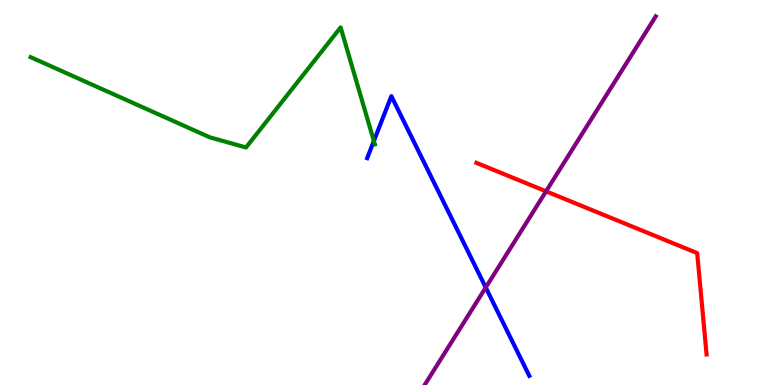[{'lines': ['blue', 'red'], 'intersections': []}, {'lines': ['green', 'red'], 'intersections': []}, {'lines': ['purple', 'red'], 'intersections': [{'x': 7.05, 'y': 5.03}]}, {'lines': ['blue', 'green'], 'intersections': [{'x': 4.82, 'y': 6.34}]}, {'lines': ['blue', 'purple'], 'intersections': [{'x': 6.27, 'y': 2.53}]}, {'lines': ['green', 'purple'], 'intersections': []}]